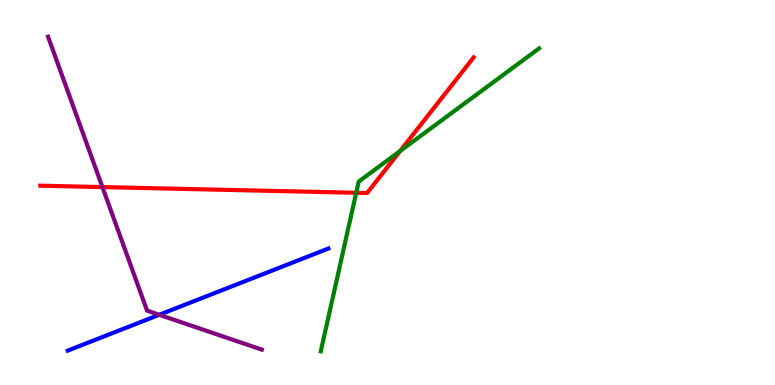[{'lines': ['blue', 'red'], 'intersections': []}, {'lines': ['green', 'red'], 'intersections': [{'x': 4.6, 'y': 4.99}, {'x': 5.16, 'y': 6.08}]}, {'lines': ['purple', 'red'], 'intersections': [{'x': 1.32, 'y': 5.14}]}, {'lines': ['blue', 'green'], 'intersections': []}, {'lines': ['blue', 'purple'], 'intersections': [{'x': 2.05, 'y': 1.82}]}, {'lines': ['green', 'purple'], 'intersections': []}]